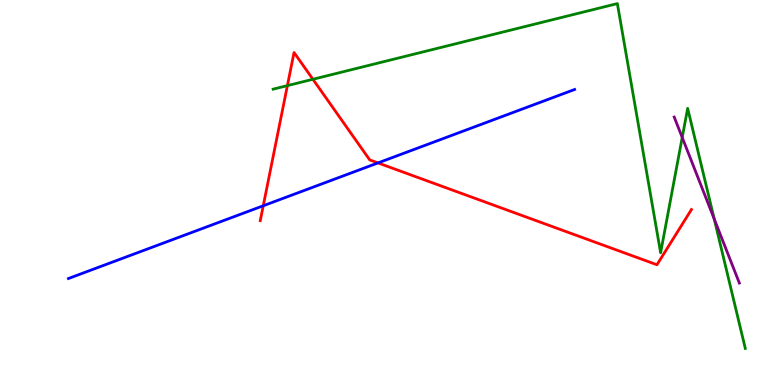[{'lines': ['blue', 'red'], 'intersections': [{'x': 3.4, 'y': 4.66}, {'x': 4.88, 'y': 5.77}]}, {'lines': ['green', 'red'], 'intersections': [{'x': 3.71, 'y': 7.78}, {'x': 4.04, 'y': 7.94}]}, {'lines': ['purple', 'red'], 'intersections': []}, {'lines': ['blue', 'green'], 'intersections': []}, {'lines': ['blue', 'purple'], 'intersections': []}, {'lines': ['green', 'purple'], 'intersections': [{'x': 8.8, 'y': 6.43}, {'x': 9.22, 'y': 4.31}]}]